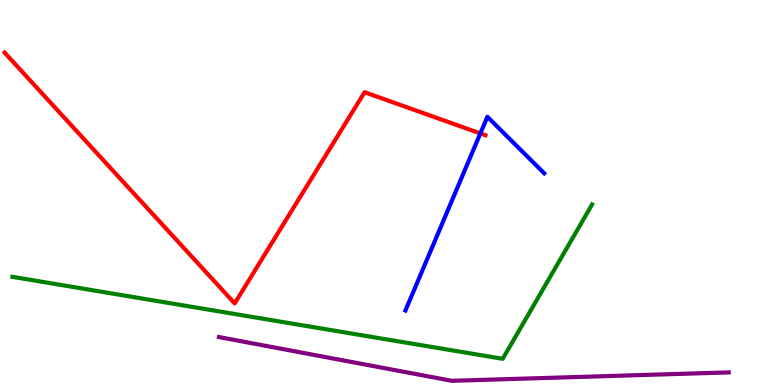[{'lines': ['blue', 'red'], 'intersections': [{'x': 6.2, 'y': 6.53}]}, {'lines': ['green', 'red'], 'intersections': []}, {'lines': ['purple', 'red'], 'intersections': []}, {'lines': ['blue', 'green'], 'intersections': []}, {'lines': ['blue', 'purple'], 'intersections': []}, {'lines': ['green', 'purple'], 'intersections': []}]